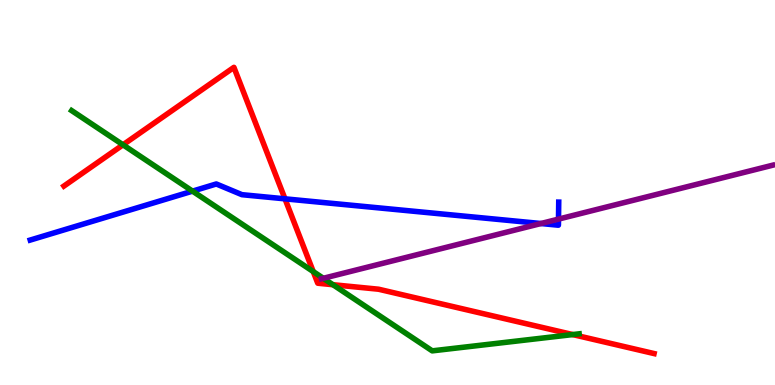[{'lines': ['blue', 'red'], 'intersections': [{'x': 3.68, 'y': 4.84}]}, {'lines': ['green', 'red'], 'intersections': [{'x': 1.59, 'y': 6.24}, {'x': 4.04, 'y': 2.95}, {'x': 4.3, 'y': 2.6}, {'x': 7.39, 'y': 1.31}]}, {'lines': ['purple', 'red'], 'intersections': []}, {'lines': ['blue', 'green'], 'intersections': [{'x': 2.48, 'y': 5.04}]}, {'lines': ['blue', 'purple'], 'intersections': [{'x': 6.98, 'y': 4.19}, {'x': 7.21, 'y': 4.31}]}, {'lines': ['green', 'purple'], 'intersections': [{'x': 4.17, 'y': 2.77}]}]